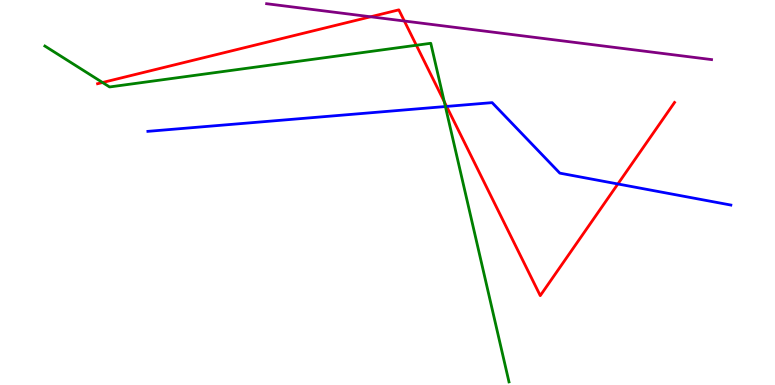[{'lines': ['blue', 'red'], 'intersections': [{'x': 5.76, 'y': 7.24}, {'x': 7.97, 'y': 5.22}]}, {'lines': ['green', 'red'], 'intersections': [{'x': 1.32, 'y': 7.86}, {'x': 5.37, 'y': 8.82}, {'x': 5.73, 'y': 7.36}]}, {'lines': ['purple', 'red'], 'intersections': [{'x': 4.78, 'y': 9.56}, {'x': 5.22, 'y': 9.45}]}, {'lines': ['blue', 'green'], 'intersections': [{'x': 5.75, 'y': 7.23}]}, {'lines': ['blue', 'purple'], 'intersections': []}, {'lines': ['green', 'purple'], 'intersections': []}]